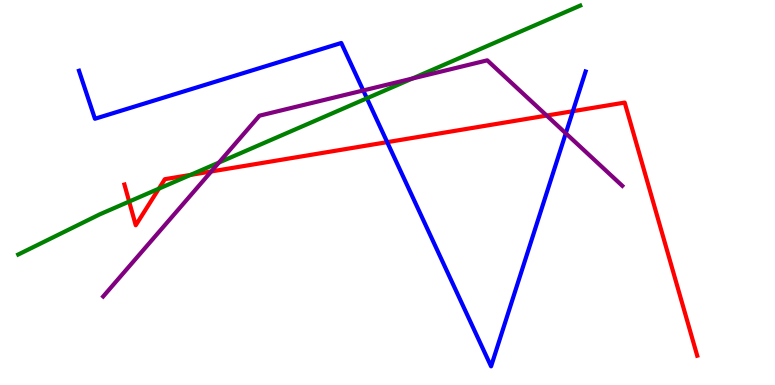[{'lines': ['blue', 'red'], 'intersections': [{'x': 5.0, 'y': 6.31}, {'x': 7.39, 'y': 7.11}]}, {'lines': ['green', 'red'], 'intersections': [{'x': 1.67, 'y': 4.76}, {'x': 2.05, 'y': 5.1}, {'x': 2.46, 'y': 5.46}]}, {'lines': ['purple', 'red'], 'intersections': [{'x': 2.73, 'y': 5.55}, {'x': 7.05, 'y': 7.0}]}, {'lines': ['blue', 'green'], 'intersections': [{'x': 4.73, 'y': 7.45}]}, {'lines': ['blue', 'purple'], 'intersections': [{'x': 4.69, 'y': 7.65}, {'x': 7.3, 'y': 6.54}]}, {'lines': ['green', 'purple'], 'intersections': [{'x': 2.83, 'y': 5.78}, {'x': 5.32, 'y': 7.96}]}]